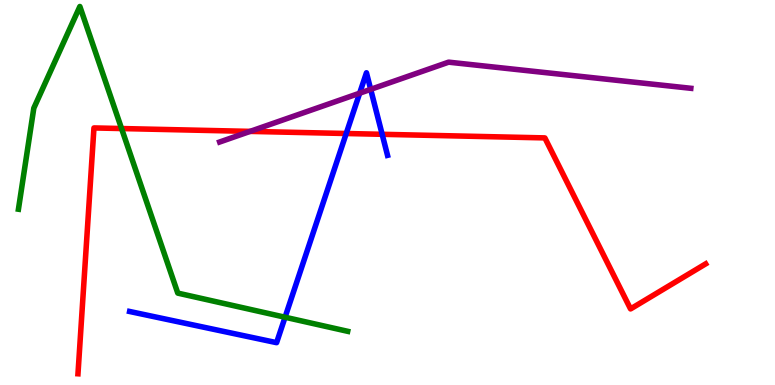[{'lines': ['blue', 'red'], 'intersections': [{'x': 4.47, 'y': 6.53}, {'x': 4.93, 'y': 6.51}]}, {'lines': ['green', 'red'], 'intersections': [{'x': 1.57, 'y': 6.66}]}, {'lines': ['purple', 'red'], 'intersections': [{'x': 3.23, 'y': 6.59}]}, {'lines': ['blue', 'green'], 'intersections': [{'x': 3.68, 'y': 1.76}]}, {'lines': ['blue', 'purple'], 'intersections': [{'x': 4.64, 'y': 7.58}, {'x': 4.78, 'y': 7.68}]}, {'lines': ['green', 'purple'], 'intersections': []}]